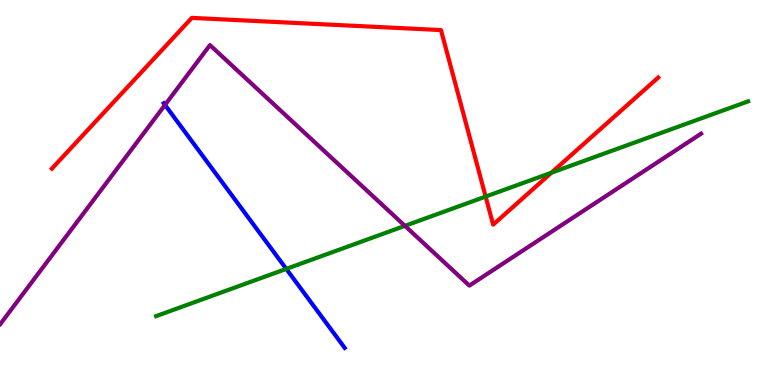[{'lines': ['blue', 'red'], 'intersections': []}, {'lines': ['green', 'red'], 'intersections': [{'x': 6.27, 'y': 4.89}, {'x': 7.12, 'y': 5.51}]}, {'lines': ['purple', 'red'], 'intersections': []}, {'lines': ['blue', 'green'], 'intersections': [{'x': 3.69, 'y': 3.02}]}, {'lines': ['blue', 'purple'], 'intersections': [{'x': 2.13, 'y': 7.27}]}, {'lines': ['green', 'purple'], 'intersections': [{'x': 5.22, 'y': 4.13}]}]